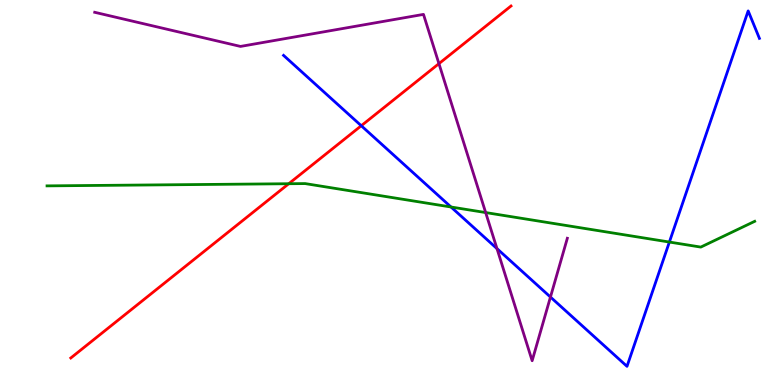[{'lines': ['blue', 'red'], 'intersections': [{'x': 4.66, 'y': 6.73}]}, {'lines': ['green', 'red'], 'intersections': [{'x': 3.73, 'y': 5.23}]}, {'lines': ['purple', 'red'], 'intersections': [{'x': 5.66, 'y': 8.35}]}, {'lines': ['blue', 'green'], 'intersections': [{'x': 5.82, 'y': 4.62}, {'x': 8.64, 'y': 3.71}]}, {'lines': ['blue', 'purple'], 'intersections': [{'x': 6.41, 'y': 3.54}, {'x': 7.1, 'y': 2.28}]}, {'lines': ['green', 'purple'], 'intersections': [{'x': 6.27, 'y': 4.48}]}]